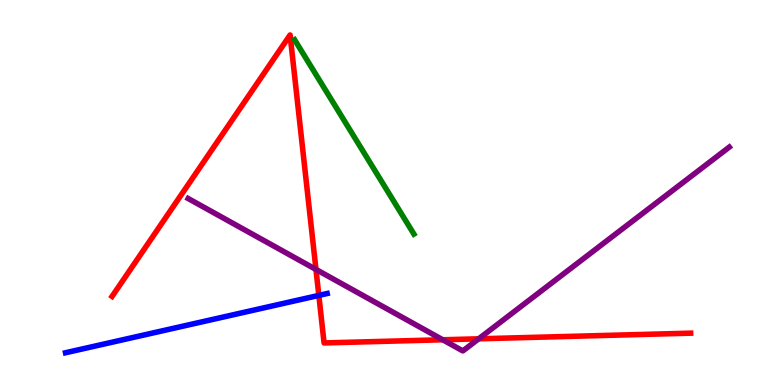[{'lines': ['blue', 'red'], 'intersections': [{'x': 4.11, 'y': 2.33}]}, {'lines': ['green', 'red'], 'intersections': []}, {'lines': ['purple', 'red'], 'intersections': [{'x': 4.08, 'y': 3.0}, {'x': 5.71, 'y': 1.17}, {'x': 6.18, 'y': 1.2}]}, {'lines': ['blue', 'green'], 'intersections': []}, {'lines': ['blue', 'purple'], 'intersections': []}, {'lines': ['green', 'purple'], 'intersections': []}]